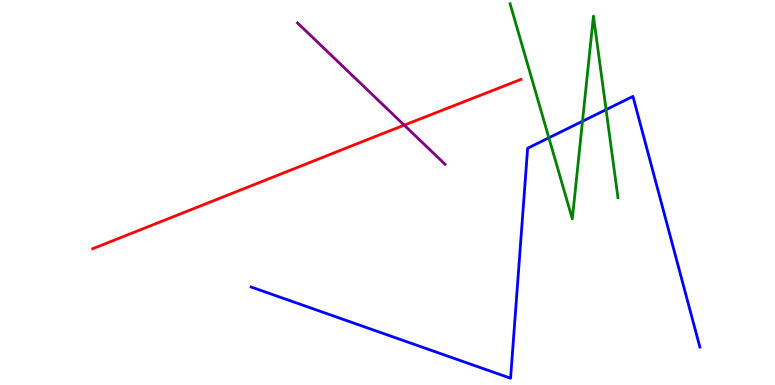[{'lines': ['blue', 'red'], 'intersections': []}, {'lines': ['green', 'red'], 'intersections': []}, {'lines': ['purple', 'red'], 'intersections': [{'x': 5.22, 'y': 6.75}]}, {'lines': ['blue', 'green'], 'intersections': [{'x': 7.08, 'y': 6.42}, {'x': 7.52, 'y': 6.85}, {'x': 7.82, 'y': 7.15}]}, {'lines': ['blue', 'purple'], 'intersections': []}, {'lines': ['green', 'purple'], 'intersections': []}]